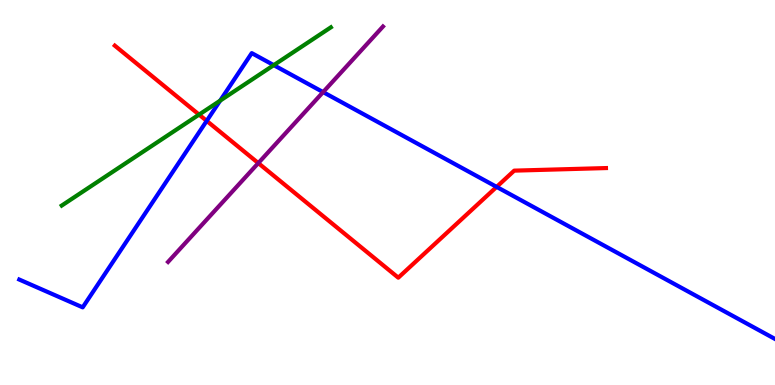[{'lines': ['blue', 'red'], 'intersections': [{'x': 2.67, 'y': 6.86}, {'x': 6.41, 'y': 5.15}]}, {'lines': ['green', 'red'], 'intersections': [{'x': 2.57, 'y': 7.02}]}, {'lines': ['purple', 'red'], 'intersections': [{'x': 3.33, 'y': 5.76}]}, {'lines': ['blue', 'green'], 'intersections': [{'x': 2.84, 'y': 7.39}, {'x': 3.53, 'y': 8.31}]}, {'lines': ['blue', 'purple'], 'intersections': [{'x': 4.17, 'y': 7.61}]}, {'lines': ['green', 'purple'], 'intersections': []}]